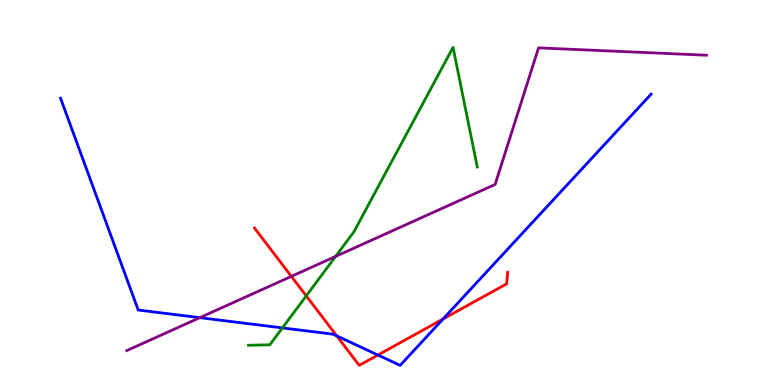[{'lines': ['blue', 'red'], 'intersections': [{'x': 4.35, 'y': 1.28}, {'x': 4.88, 'y': 0.779}, {'x': 5.72, 'y': 1.71}]}, {'lines': ['green', 'red'], 'intersections': [{'x': 3.95, 'y': 2.31}]}, {'lines': ['purple', 'red'], 'intersections': [{'x': 3.76, 'y': 2.82}]}, {'lines': ['blue', 'green'], 'intersections': [{'x': 3.64, 'y': 1.48}]}, {'lines': ['blue', 'purple'], 'intersections': [{'x': 2.58, 'y': 1.75}]}, {'lines': ['green', 'purple'], 'intersections': [{'x': 4.33, 'y': 3.34}]}]